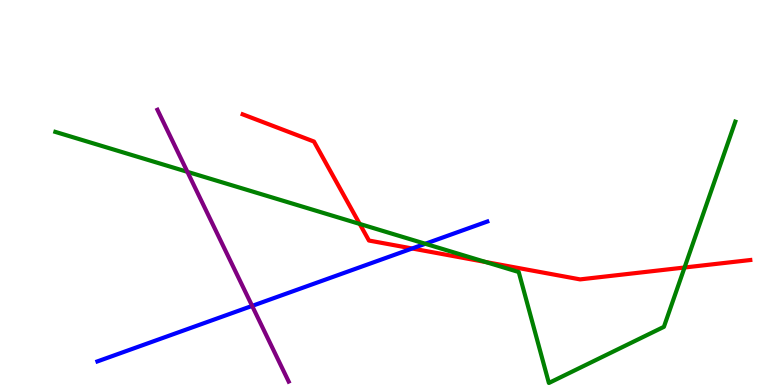[{'lines': ['blue', 'red'], 'intersections': [{'x': 5.32, 'y': 3.55}]}, {'lines': ['green', 'red'], 'intersections': [{'x': 4.64, 'y': 4.18}, {'x': 6.27, 'y': 3.19}, {'x': 8.83, 'y': 3.05}]}, {'lines': ['purple', 'red'], 'intersections': []}, {'lines': ['blue', 'green'], 'intersections': [{'x': 5.49, 'y': 3.67}]}, {'lines': ['blue', 'purple'], 'intersections': [{'x': 3.25, 'y': 2.05}]}, {'lines': ['green', 'purple'], 'intersections': [{'x': 2.42, 'y': 5.54}]}]